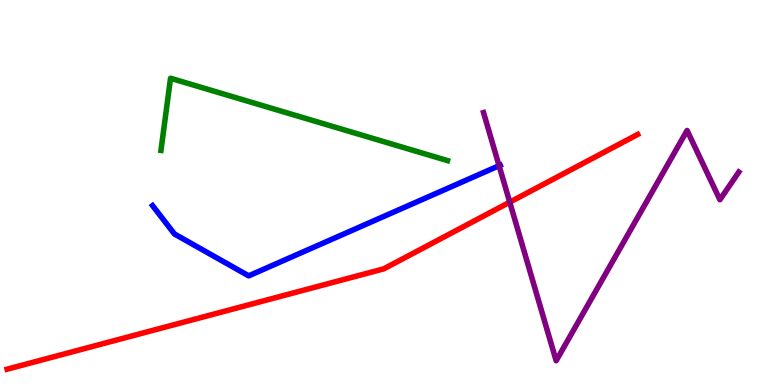[{'lines': ['blue', 'red'], 'intersections': []}, {'lines': ['green', 'red'], 'intersections': []}, {'lines': ['purple', 'red'], 'intersections': [{'x': 6.58, 'y': 4.75}]}, {'lines': ['blue', 'green'], 'intersections': []}, {'lines': ['blue', 'purple'], 'intersections': [{'x': 6.44, 'y': 5.7}]}, {'lines': ['green', 'purple'], 'intersections': []}]